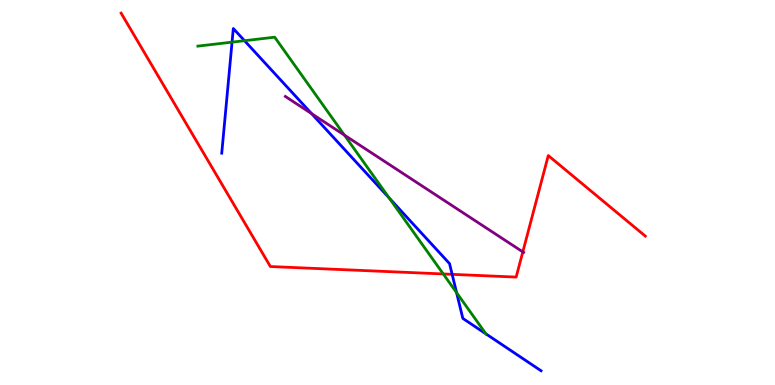[{'lines': ['blue', 'red'], 'intersections': [{'x': 5.83, 'y': 2.87}]}, {'lines': ['green', 'red'], 'intersections': [{'x': 5.72, 'y': 2.88}]}, {'lines': ['purple', 'red'], 'intersections': [{'x': 6.75, 'y': 3.46}]}, {'lines': ['blue', 'green'], 'intersections': [{'x': 2.99, 'y': 8.91}, {'x': 3.15, 'y': 8.94}, {'x': 5.02, 'y': 4.86}, {'x': 5.89, 'y': 2.4}]}, {'lines': ['blue', 'purple'], 'intersections': [{'x': 4.02, 'y': 7.05}]}, {'lines': ['green', 'purple'], 'intersections': [{'x': 4.44, 'y': 6.49}]}]